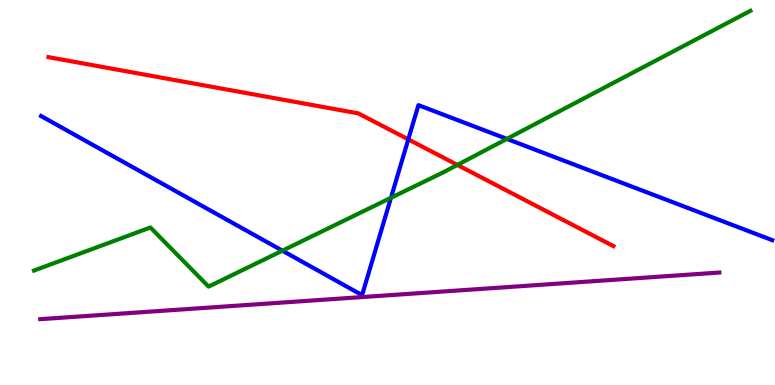[{'lines': ['blue', 'red'], 'intersections': [{'x': 5.27, 'y': 6.38}]}, {'lines': ['green', 'red'], 'intersections': [{'x': 5.9, 'y': 5.72}]}, {'lines': ['purple', 'red'], 'intersections': []}, {'lines': ['blue', 'green'], 'intersections': [{'x': 3.64, 'y': 3.49}, {'x': 5.04, 'y': 4.86}, {'x': 6.54, 'y': 6.39}]}, {'lines': ['blue', 'purple'], 'intersections': []}, {'lines': ['green', 'purple'], 'intersections': []}]